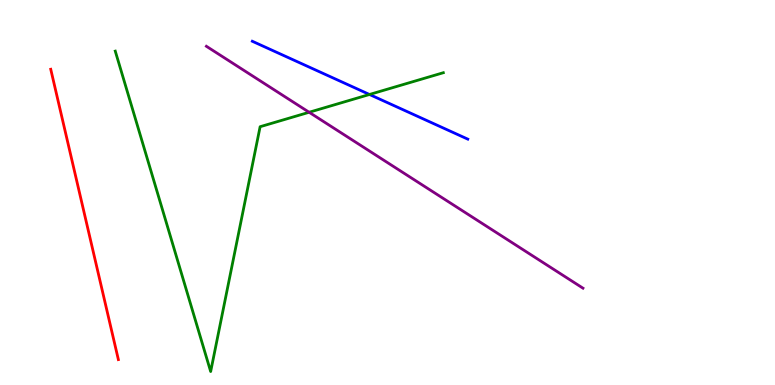[{'lines': ['blue', 'red'], 'intersections': []}, {'lines': ['green', 'red'], 'intersections': []}, {'lines': ['purple', 'red'], 'intersections': []}, {'lines': ['blue', 'green'], 'intersections': [{'x': 4.77, 'y': 7.55}]}, {'lines': ['blue', 'purple'], 'intersections': []}, {'lines': ['green', 'purple'], 'intersections': [{'x': 3.99, 'y': 7.08}]}]